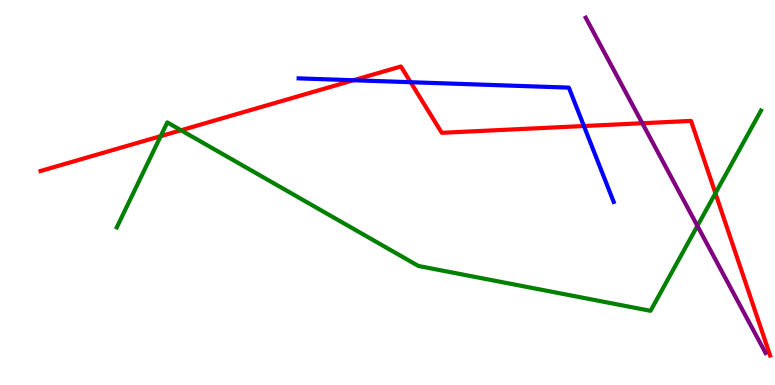[{'lines': ['blue', 'red'], 'intersections': [{'x': 4.56, 'y': 7.92}, {'x': 5.3, 'y': 7.86}, {'x': 7.53, 'y': 6.73}]}, {'lines': ['green', 'red'], 'intersections': [{'x': 2.07, 'y': 6.46}, {'x': 2.34, 'y': 6.62}, {'x': 9.23, 'y': 4.98}]}, {'lines': ['purple', 'red'], 'intersections': [{'x': 8.29, 'y': 6.8}]}, {'lines': ['blue', 'green'], 'intersections': []}, {'lines': ['blue', 'purple'], 'intersections': []}, {'lines': ['green', 'purple'], 'intersections': [{'x': 9.0, 'y': 4.13}]}]